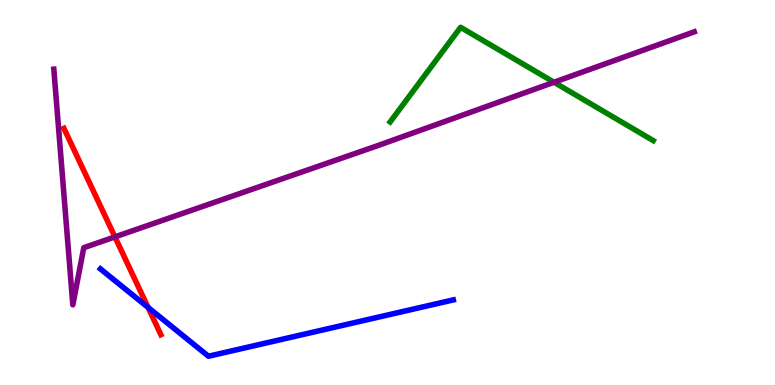[{'lines': ['blue', 'red'], 'intersections': [{'x': 1.91, 'y': 2.02}]}, {'lines': ['green', 'red'], 'intersections': []}, {'lines': ['purple', 'red'], 'intersections': [{'x': 1.48, 'y': 3.85}]}, {'lines': ['blue', 'green'], 'intersections': []}, {'lines': ['blue', 'purple'], 'intersections': []}, {'lines': ['green', 'purple'], 'intersections': [{'x': 7.15, 'y': 7.86}]}]